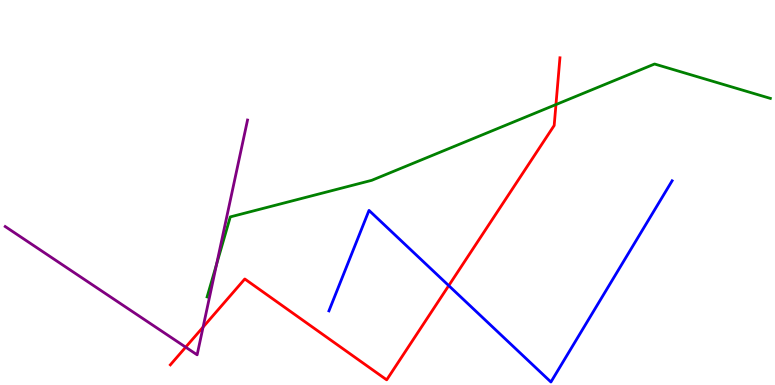[{'lines': ['blue', 'red'], 'intersections': [{'x': 5.79, 'y': 2.58}]}, {'lines': ['green', 'red'], 'intersections': [{'x': 7.17, 'y': 7.28}]}, {'lines': ['purple', 'red'], 'intersections': [{'x': 2.4, 'y': 0.983}, {'x': 2.62, 'y': 1.5}]}, {'lines': ['blue', 'green'], 'intersections': []}, {'lines': ['blue', 'purple'], 'intersections': []}, {'lines': ['green', 'purple'], 'intersections': [{'x': 2.79, 'y': 3.14}]}]